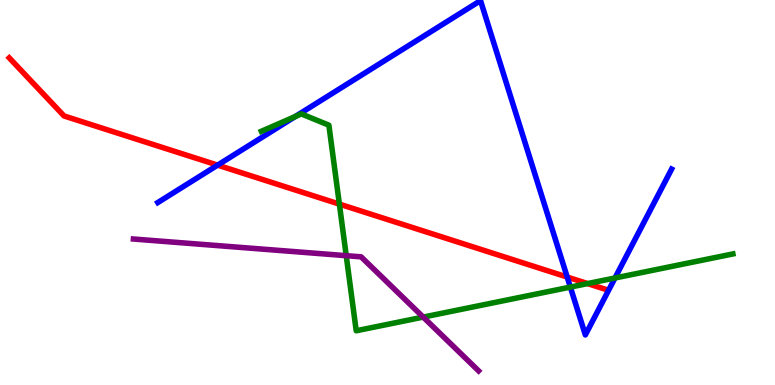[{'lines': ['blue', 'red'], 'intersections': [{'x': 2.81, 'y': 5.71}, {'x': 7.32, 'y': 2.8}]}, {'lines': ['green', 'red'], 'intersections': [{'x': 4.38, 'y': 4.7}, {'x': 7.58, 'y': 2.63}]}, {'lines': ['purple', 'red'], 'intersections': []}, {'lines': ['blue', 'green'], 'intersections': [{'x': 3.81, 'y': 6.97}, {'x': 7.36, 'y': 2.54}, {'x': 7.94, 'y': 2.78}]}, {'lines': ['blue', 'purple'], 'intersections': []}, {'lines': ['green', 'purple'], 'intersections': [{'x': 4.47, 'y': 3.36}, {'x': 5.46, 'y': 1.76}]}]